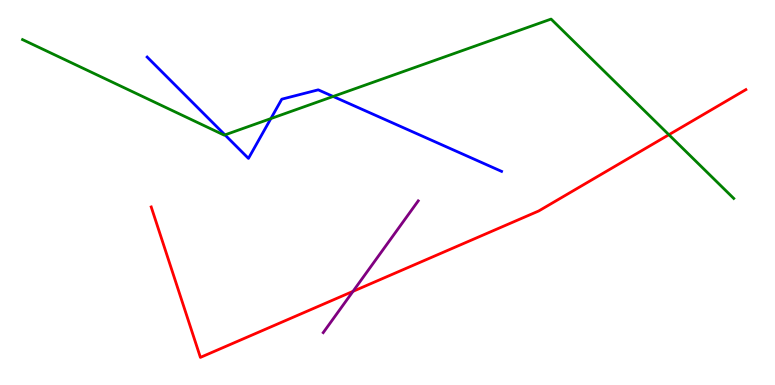[{'lines': ['blue', 'red'], 'intersections': []}, {'lines': ['green', 'red'], 'intersections': [{'x': 8.63, 'y': 6.5}]}, {'lines': ['purple', 'red'], 'intersections': [{'x': 4.55, 'y': 2.43}]}, {'lines': ['blue', 'green'], 'intersections': [{'x': 2.9, 'y': 6.5}, {'x': 3.49, 'y': 6.92}, {'x': 4.3, 'y': 7.49}]}, {'lines': ['blue', 'purple'], 'intersections': []}, {'lines': ['green', 'purple'], 'intersections': []}]